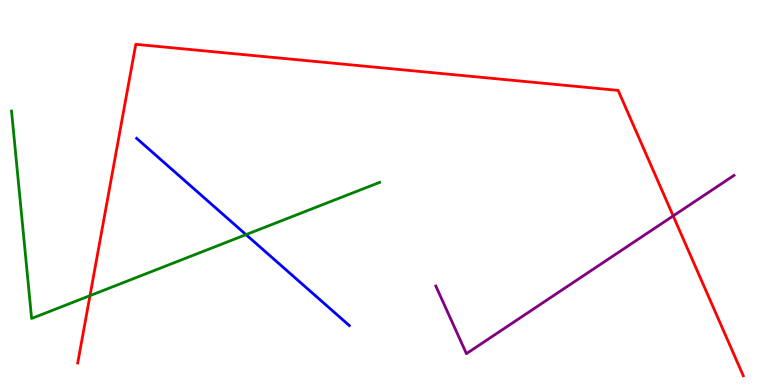[{'lines': ['blue', 'red'], 'intersections': []}, {'lines': ['green', 'red'], 'intersections': [{'x': 1.16, 'y': 2.32}]}, {'lines': ['purple', 'red'], 'intersections': [{'x': 8.69, 'y': 4.39}]}, {'lines': ['blue', 'green'], 'intersections': [{'x': 3.17, 'y': 3.91}]}, {'lines': ['blue', 'purple'], 'intersections': []}, {'lines': ['green', 'purple'], 'intersections': []}]